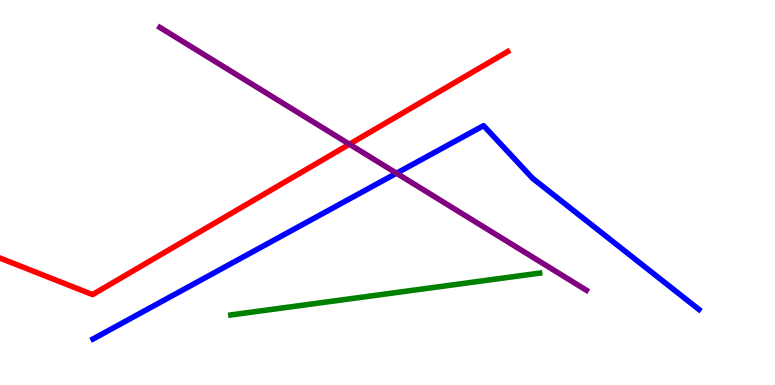[{'lines': ['blue', 'red'], 'intersections': []}, {'lines': ['green', 'red'], 'intersections': []}, {'lines': ['purple', 'red'], 'intersections': [{'x': 4.51, 'y': 6.25}]}, {'lines': ['blue', 'green'], 'intersections': []}, {'lines': ['blue', 'purple'], 'intersections': [{'x': 5.12, 'y': 5.5}]}, {'lines': ['green', 'purple'], 'intersections': []}]